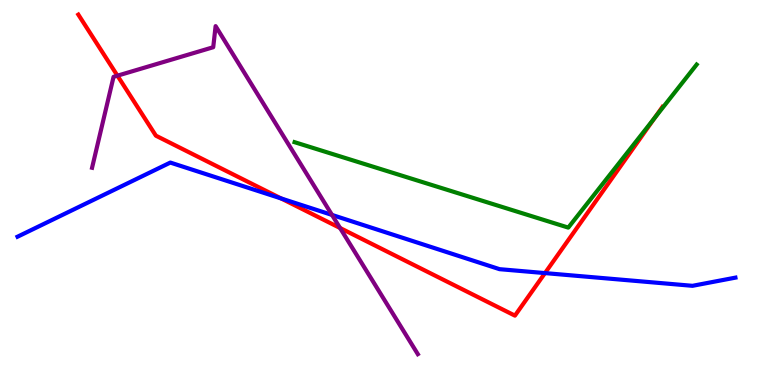[{'lines': ['blue', 'red'], 'intersections': [{'x': 3.63, 'y': 4.85}, {'x': 7.03, 'y': 2.91}]}, {'lines': ['green', 'red'], 'intersections': [{'x': 8.45, 'y': 6.94}]}, {'lines': ['purple', 'red'], 'intersections': [{'x': 1.52, 'y': 8.03}, {'x': 4.39, 'y': 4.08}]}, {'lines': ['blue', 'green'], 'intersections': []}, {'lines': ['blue', 'purple'], 'intersections': [{'x': 4.28, 'y': 4.42}]}, {'lines': ['green', 'purple'], 'intersections': []}]